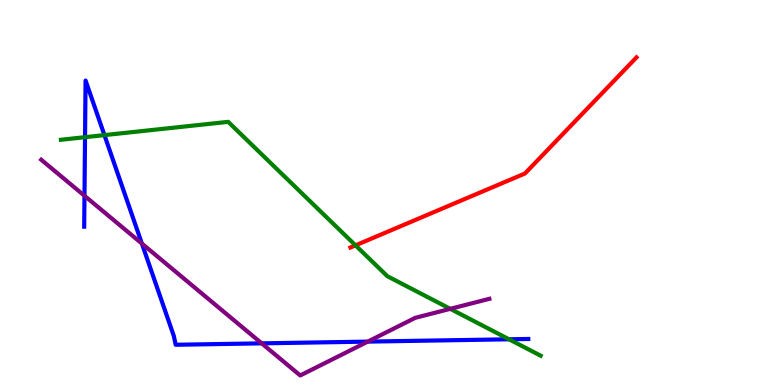[{'lines': ['blue', 'red'], 'intersections': []}, {'lines': ['green', 'red'], 'intersections': [{'x': 4.59, 'y': 3.63}]}, {'lines': ['purple', 'red'], 'intersections': []}, {'lines': ['blue', 'green'], 'intersections': [{'x': 1.1, 'y': 6.44}, {'x': 1.35, 'y': 6.49}, {'x': 6.57, 'y': 1.19}]}, {'lines': ['blue', 'purple'], 'intersections': [{'x': 1.09, 'y': 4.92}, {'x': 1.83, 'y': 3.67}, {'x': 3.38, 'y': 1.08}, {'x': 4.75, 'y': 1.13}]}, {'lines': ['green', 'purple'], 'intersections': [{'x': 5.81, 'y': 1.98}]}]